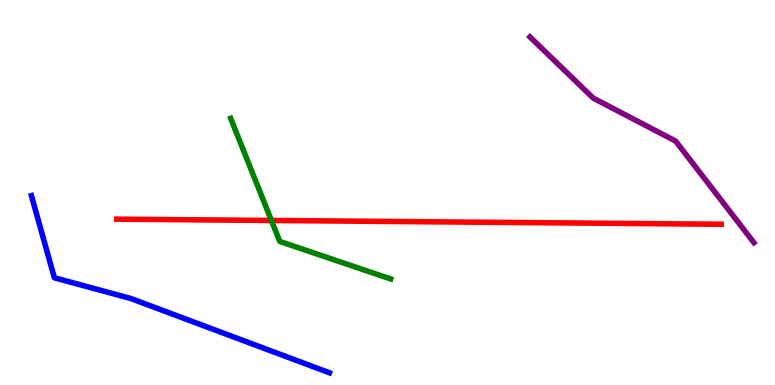[{'lines': ['blue', 'red'], 'intersections': []}, {'lines': ['green', 'red'], 'intersections': [{'x': 3.5, 'y': 4.27}]}, {'lines': ['purple', 'red'], 'intersections': []}, {'lines': ['blue', 'green'], 'intersections': []}, {'lines': ['blue', 'purple'], 'intersections': []}, {'lines': ['green', 'purple'], 'intersections': []}]